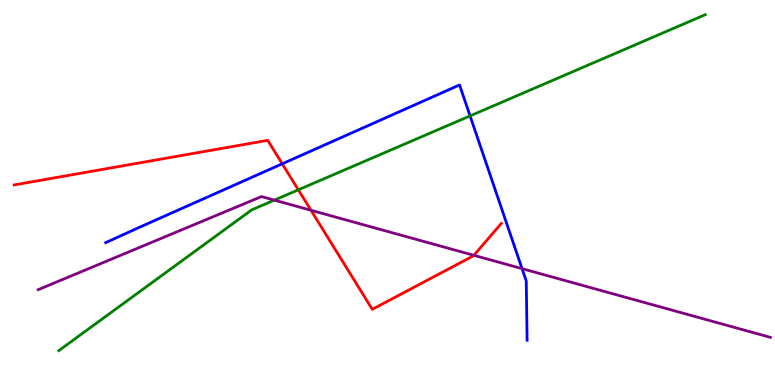[{'lines': ['blue', 'red'], 'intersections': [{'x': 3.64, 'y': 5.75}]}, {'lines': ['green', 'red'], 'intersections': [{'x': 3.85, 'y': 5.07}]}, {'lines': ['purple', 'red'], 'intersections': [{'x': 4.01, 'y': 4.54}, {'x': 6.11, 'y': 3.37}]}, {'lines': ['blue', 'green'], 'intersections': [{'x': 6.07, 'y': 6.99}]}, {'lines': ['blue', 'purple'], 'intersections': [{'x': 6.74, 'y': 3.02}]}, {'lines': ['green', 'purple'], 'intersections': [{'x': 3.54, 'y': 4.8}]}]